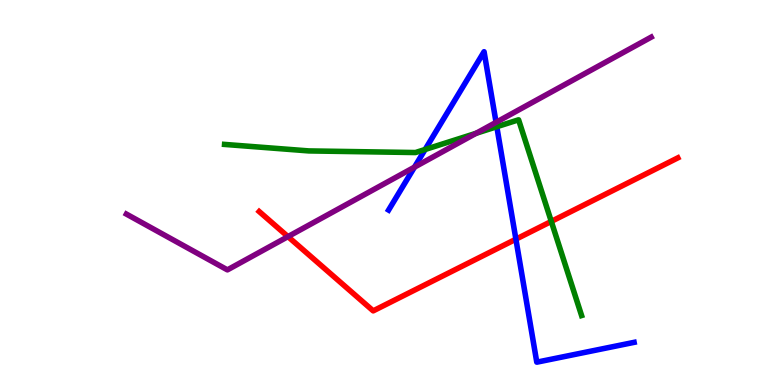[{'lines': ['blue', 'red'], 'intersections': [{'x': 6.66, 'y': 3.79}]}, {'lines': ['green', 'red'], 'intersections': [{'x': 7.11, 'y': 4.25}]}, {'lines': ['purple', 'red'], 'intersections': [{'x': 3.72, 'y': 3.85}]}, {'lines': ['blue', 'green'], 'intersections': [{'x': 5.49, 'y': 6.12}, {'x': 6.41, 'y': 6.71}]}, {'lines': ['blue', 'purple'], 'intersections': [{'x': 5.35, 'y': 5.66}, {'x': 6.4, 'y': 6.82}]}, {'lines': ['green', 'purple'], 'intersections': [{'x': 6.14, 'y': 6.54}]}]